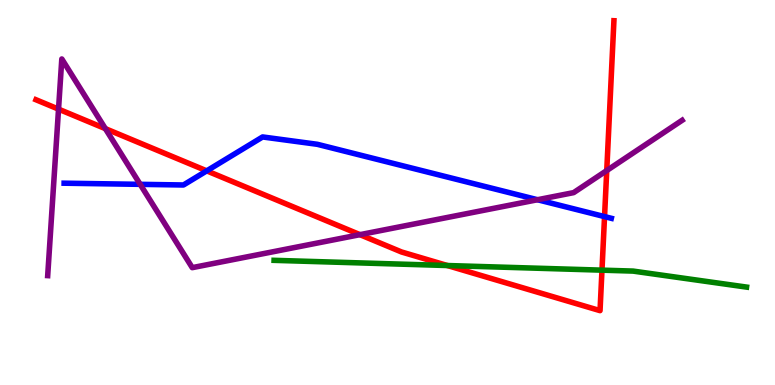[{'lines': ['blue', 'red'], 'intersections': [{'x': 2.67, 'y': 5.56}, {'x': 7.8, 'y': 4.37}]}, {'lines': ['green', 'red'], 'intersections': [{'x': 5.77, 'y': 3.1}, {'x': 7.77, 'y': 2.98}]}, {'lines': ['purple', 'red'], 'intersections': [{'x': 0.755, 'y': 7.17}, {'x': 1.36, 'y': 6.66}, {'x': 4.64, 'y': 3.9}, {'x': 7.83, 'y': 5.57}]}, {'lines': ['blue', 'green'], 'intersections': []}, {'lines': ['blue', 'purple'], 'intersections': [{'x': 1.81, 'y': 5.21}, {'x': 6.94, 'y': 4.81}]}, {'lines': ['green', 'purple'], 'intersections': []}]